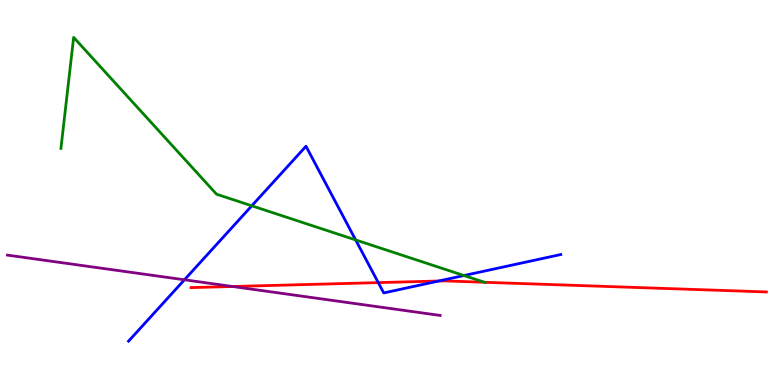[{'lines': ['blue', 'red'], 'intersections': [{'x': 4.88, 'y': 2.66}, {'x': 5.66, 'y': 2.7}]}, {'lines': ['green', 'red'], 'intersections': [{'x': 6.25, 'y': 2.67}]}, {'lines': ['purple', 'red'], 'intersections': [{'x': 3.0, 'y': 2.56}]}, {'lines': ['blue', 'green'], 'intersections': [{'x': 3.25, 'y': 4.65}, {'x': 4.59, 'y': 3.77}, {'x': 5.99, 'y': 2.84}]}, {'lines': ['blue', 'purple'], 'intersections': [{'x': 2.38, 'y': 2.73}]}, {'lines': ['green', 'purple'], 'intersections': []}]